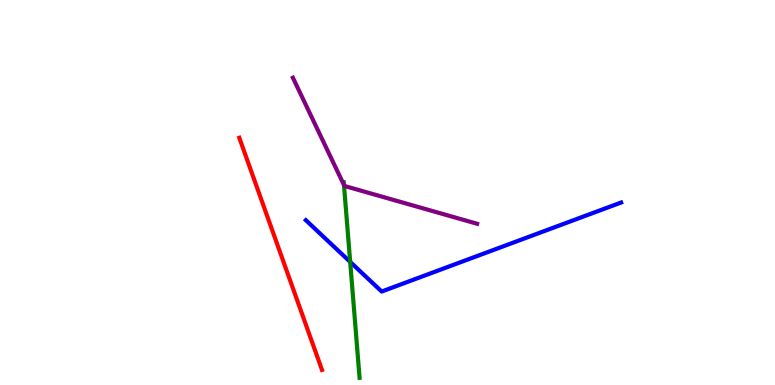[{'lines': ['blue', 'red'], 'intersections': []}, {'lines': ['green', 'red'], 'intersections': []}, {'lines': ['purple', 'red'], 'intersections': []}, {'lines': ['blue', 'green'], 'intersections': [{'x': 4.52, 'y': 3.2}]}, {'lines': ['blue', 'purple'], 'intersections': []}, {'lines': ['green', 'purple'], 'intersections': [{'x': 4.44, 'y': 5.2}]}]